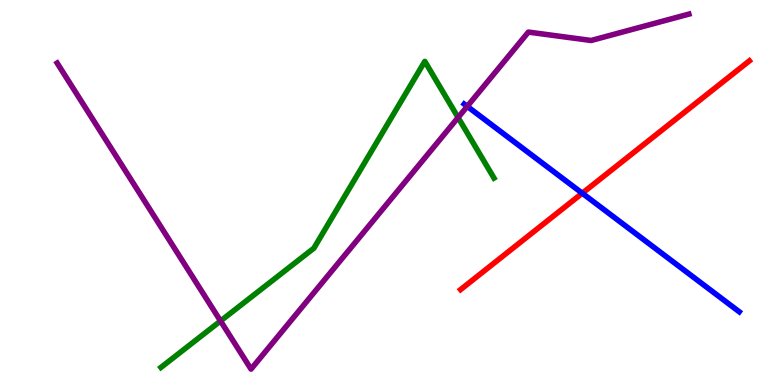[{'lines': ['blue', 'red'], 'intersections': [{'x': 7.51, 'y': 4.98}]}, {'lines': ['green', 'red'], 'intersections': []}, {'lines': ['purple', 'red'], 'intersections': []}, {'lines': ['blue', 'green'], 'intersections': []}, {'lines': ['blue', 'purple'], 'intersections': [{'x': 6.03, 'y': 7.24}]}, {'lines': ['green', 'purple'], 'intersections': [{'x': 2.85, 'y': 1.66}, {'x': 5.91, 'y': 6.95}]}]